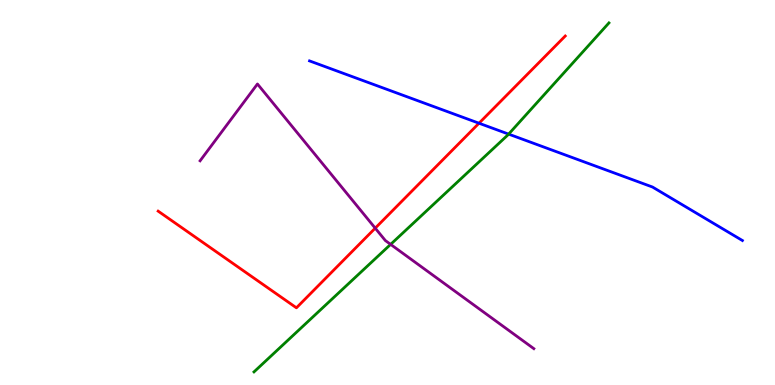[{'lines': ['blue', 'red'], 'intersections': [{'x': 6.18, 'y': 6.8}]}, {'lines': ['green', 'red'], 'intersections': []}, {'lines': ['purple', 'red'], 'intersections': [{'x': 4.84, 'y': 4.07}]}, {'lines': ['blue', 'green'], 'intersections': [{'x': 6.56, 'y': 6.52}]}, {'lines': ['blue', 'purple'], 'intersections': []}, {'lines': ['green', 'purple'], 'intersections': [{'x': 5.04, 'y': 3.65}]}]